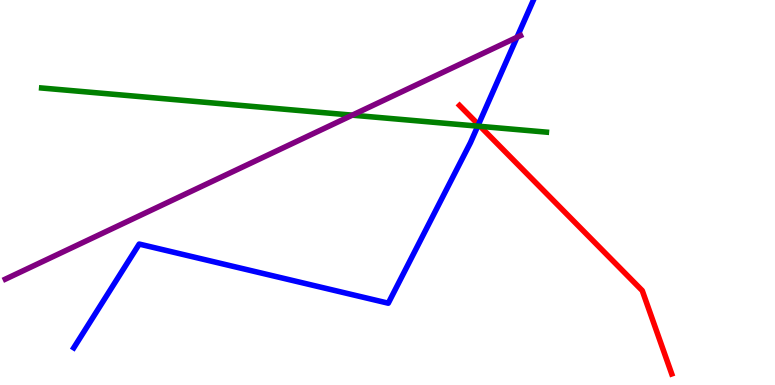[{'lines': ['blue', 'red'], 'intersections': [{'x': 6.17, 'y': 6.76}]}, {'lines': ['green', 'red'], 'intersections': [{'x': 6.2, 'y': 6.72}]}, {'lines': ['purple', 'red'], 'intersections': []}, {'lines': ['blue', 'green'], 'intersections': [{'x': 6.16, 'y': 6.72}]}, {'lines': ['blue', 'purple'], 'intersections': [{'x': 6.67, 'y': 9.03}]}, {'lines': ['green', 'purple'], 'intersections': [{'x': 4.55, 'y': 7.01}]}]